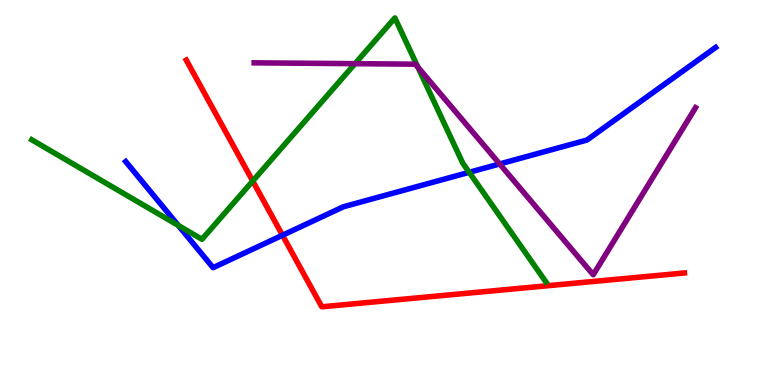[{'lines': ['blue', 'red'], 'intersections': [{'x': 3.64, 'y': 3.89}]}, {'lines': ['green', 'red'], 'intersections': [{'x': 3.26, 'y': 5.3}]}, {'lines': ['purple', 'red'], 'intersections': []}, {'lines': ['blue', 'green'], 'intersections': [{'x': 2.3, 'y': 4.14}, {'x': 6.05, 'y': 5.52}]}, {'lines': ['blue', 'purple'], 'intersections': [{'x': 6.45, 'y': 5.74}]}, {'lines': ['green', 'purple'], 'intersections': [{'x': 4.58, 'y': 8.35}, {'x': 5.39, 'y': 8.25}]}]